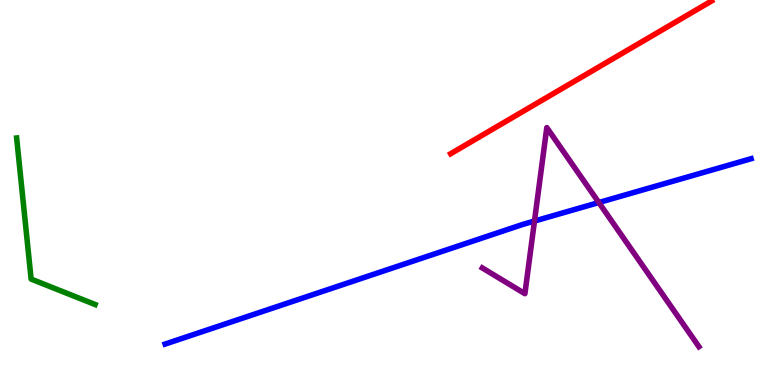[{'lines': ['blue', 'red'], 'intersections': []}, {'lines': ['green', 'red'], 'intersections': []}, {'lines': ['purple', 'red'], 'intersections': []}, {'lines': ['blue', 'green'], 'intersections': []}, {'lines': ['blue', 'purple'], 'intersections': [{'x': 6.9, 'y': 4.26}, {'x': 7.73, 'y': 4.74}]}, {'lines': ['green', 'purple'], 'intersections': []}]